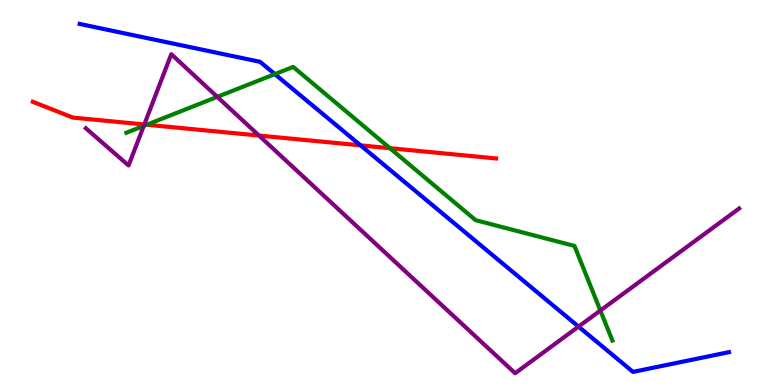[{'lines': ['blue', 'red'], 'intersections': [{'x': 4.65, 'y': 6.22}]}, {'lines': ['green', 'red'], 'intersections': [{'x': 1.89, 'y': 6.76}, {'x': 5.03, 'y': 6.15}]}, {'lines': ['purple', 'red'], 'intersections': [{'x': 1.86, 'y': 6.77}, {'x': 3.34, 'y': 6.48}]}, {'lines': ['blue', 'green'], 'intersections': [{'x': 3.55, 'y': 8.07}]}, {'lines': ['blue', 'purple'], 'intersections': [{'x': 7.46, 'y': 1.52}]}, {'lines': ['green', 'purple'], 'intersections': [{'x': 1.85, 'y': 6.73}, {'x': 2.8, 'y': 7.48}, {'x': 7.75, 'y': 1.93}]}]